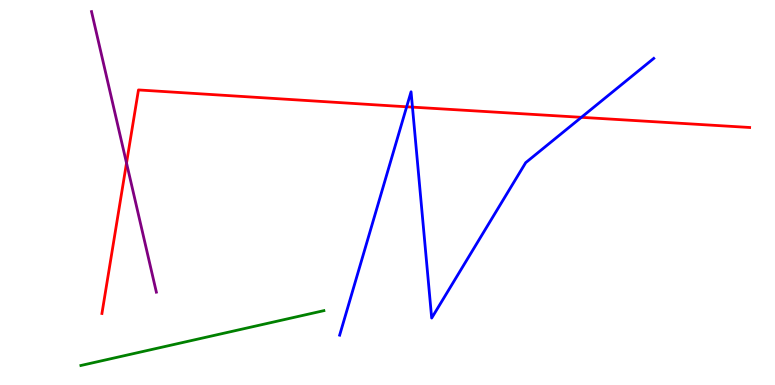[{'lines': ['blue', 'red'], 'intersections': [{'x': 5.25, 'y': 7.23}, {'x': 5.32, 'y': 7.22}, {'x': 7.5, 'y': 6.95}]}, {'lines': ['green', 'red'], 'intersections': []}, {'lines': ['purple', 'red'], 'intersections': [{'x': 1.63, 'y': 5.77}]}, {'lines': ['blue', 'green'], 'intersections': []}, {'lines': ['blue', 'purple'], 'intersections': []}, {'lines': ['green', 'purple'], 'intersections': []}]